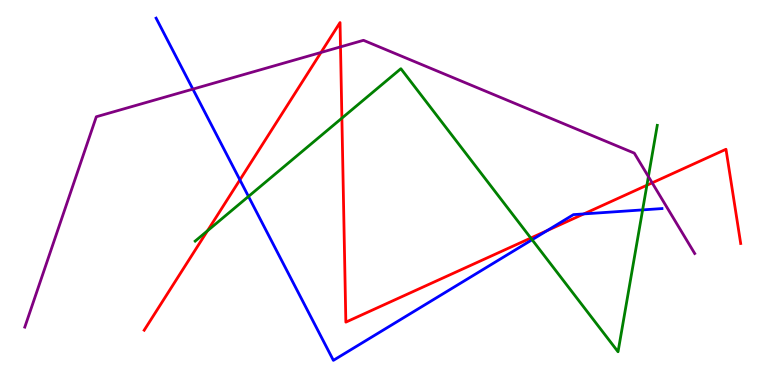[{'lines': ['blue', 'red'], 'intersections': [{'x': 3.1, 'y': 5.33}, {'x': 7.06, 'y': 4.01}, {'x': 7.53, 'y': 4.44}]}, {'lines': ['green', 'red'], 'intersections': [{'x': 2.68, 'y': 4.0}, {'x': 4.41, 'y': 6.93}, {'x': 6.85, 'y': 3.82}, {'x': 8.35, 'y': 5.19}]}, {'lines': ['purple', 'red'], 'intersections': [{'x': 4.14, 'y': 8.64}, {'x': 4.39, 'y': 8.78}, {'x': 8.42, 'y': 5.25}]}, {'lines': ['blue', 'green'], 'intersections': [{'x': 3.21, 'y': 4.9}, {'x': 6.87, 'y': 3.77}, {'x': 8.29, 'y': 4.55}]}, {'lines': ['blue', 'purple'], 'intersections': [{'x': 2.49, 'y': 7.69}]}, {'lines': ['green', 'purple'], 'intersections': [{'x': 8.37, 'y': 5.41}]}]